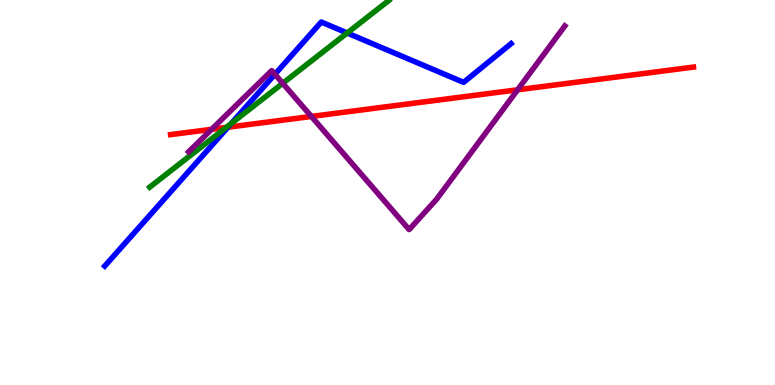[{'lines': ['blue', 'red'], 'intersections': [{'x': 2.94, 'y': 6.7}]}, {'lines': ['green', 'red'], 'intersections': [{'x': 2.92, 'y': 6.69}]}, {'lines': ['purple', 'red'], 'intersections': [{'x': 2.73, 'y': 6.64}, {'x': 4.02, 'y': 6.98}, {'x': 6.68, 'y': 7.67}]}, {'lines': ['blue', 'green'], 'intersections': [{'x': 2.98, 'y': 6.79}, {'x': 4.48, 'y': 9.14}]}, {'lines': ['blue', 'purple'], 'intersections': [{'x': 3.55, 'y': 8.07}]}, {'lines': ['green', 'purple'], 'intersections': [{'x': 3.65, 'y': 7.84}]}]